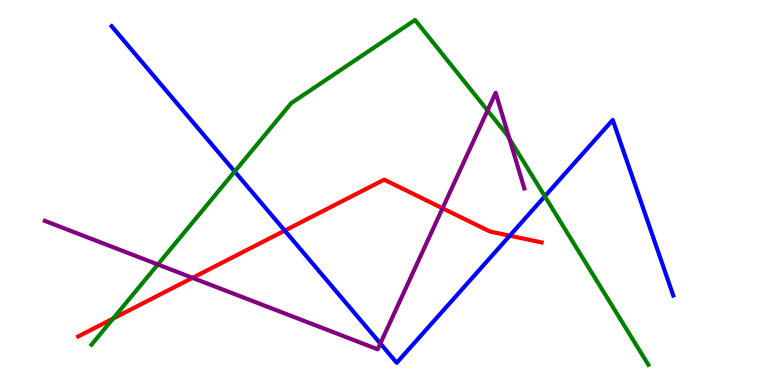[{'lines': ['blue', 'red'], 'intersections': [{'x': 3.67, 'y': 4.01}, {'x': 6.58, 'y': 3.88}]}, {'lines': ['green', 'red'], 'intersections': [{'x': 1.46, 'y': 1.73}]}, {'lines': ['purple', 'red'], 'intersections': [{'x': 2.48, 'y': 2.78}, {'x': 5.71, 'y': 4.59}]}, {'lines': ['blue', 'green'], 'intersections': [{'x': 3.03, 'y': 5.55}, {'x': 7.03, 'y': 4.9}]}, {'lines': ['blue', 'purple'], 'intersections': [{'x': 4.91, 'y': 1.08}]}, {'lines': ['green', 'purple'], 'intersections': [{'x': 2.04, 'y': 3.13}, {'x': 6.29, 'y': 7.13}, {'x': 6.57, 'y': 6.4}]}]